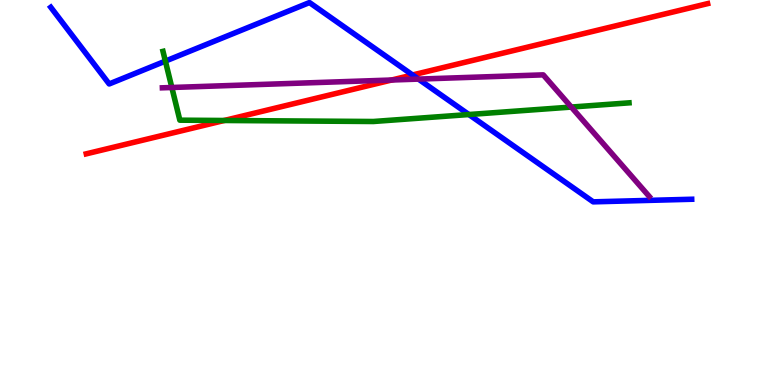[{'lines': ['blue', 'red'], 'intersections': [{'x': 5.32, 'y': 8.05}]}, {'lines': ['green', 'red'], 'intersections': [{'x': 2.89, 'y': 6.87}]}, {'lines': ['purple', 'red'], 'intersections': [{'x': 5.05, 'y': 7.92}]}, {'lines': ['blue', 'green'], 'intersections': [{'x': 2.13, 'y': 8.41}, {'x': 6.05, 'y': 7.03}]}, {'lines': ['blue', 'purple'], 'intersections': [{'x': 5.4, 'y': 7.95}]}, {'lines': ['green', 'purple'], 'intersections': [{'x': 2.22, 'y': 7.73}, {'x': 7.37, 'y': 7.22}]}]